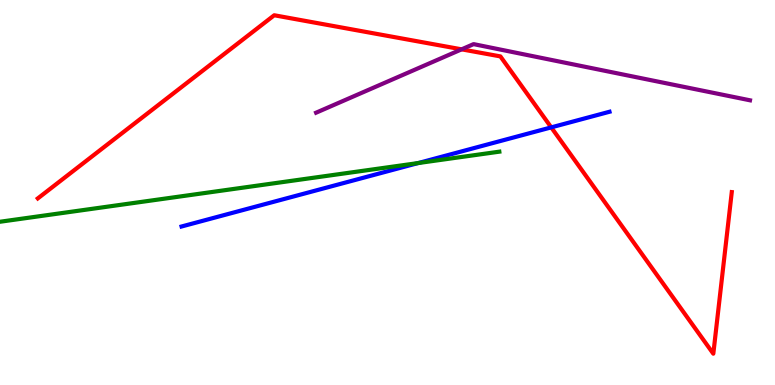[{'lines': ['blue', 'red'], 'intersections': [{'x': 7.11, 'y': 6.69}]}, {'lines': ['green', 'red'], 'intersections': []}, {'lines': ['purple', 'red'], 'intersections': [{'x': 5.96, 'y': 8.72}]}, {'lines': ['blue', 'green'], 'intersections': [{'x': 5.4, 'y': 5.76}]}, {'lines': ['blue', 'purple'], 'intersections': []}, {'lines': ['green', 'purple'], 'intersections': []}]